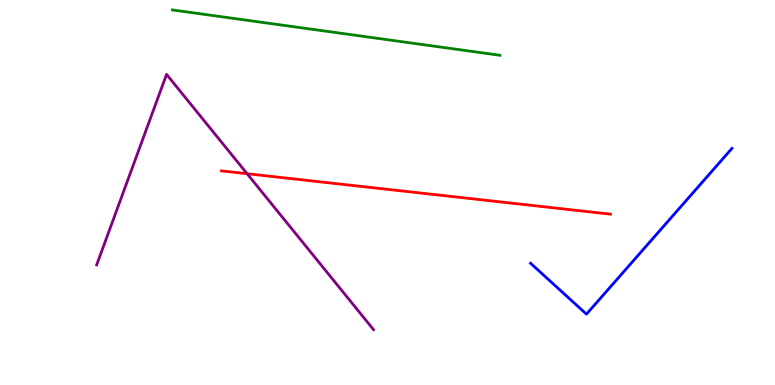[{'lines': ['blue', 'red'], 'intersections': []}, {'lines': ['green', 'red'], 'intersections': []}, {'lines': ['purple', 'red'], 'intersections': [{'x': 3.19, 'y': 5.49}]}, {'lines': ['blue', 'green'], 'intersections': []}, {'lines': ['blue', 'purple'], 'intersections': []}, {'lines': ['green', 'purple'], 'intersections': []}]